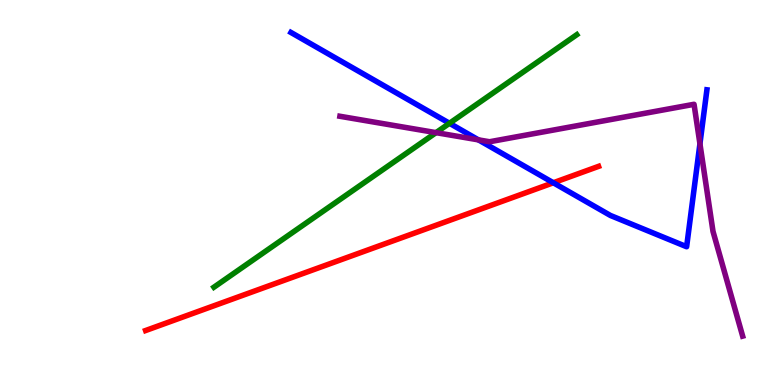[{'lines': ['blue', 'red'], 'intersections': [{'x': 7.14, 'y': 5.25}]}, {'lines': ['green', 'red'], 'intersections': []}, {'lines': ['purple', 'red'], 'intersections': []}, {'lines': ['blue', 'green'], 'intersections': [{'x': 5.8, 'y': 6.8}]}, {'lines': ['blue', 'purple'], 'intersections': [{'x': 6.17, 'y': 6.37}, {'x': 9.03, 'y': 6.26}]}, {'lines': ['green', 'purple'], 'intersections': [{'x': 5.63, 'y': 6.55}]}]